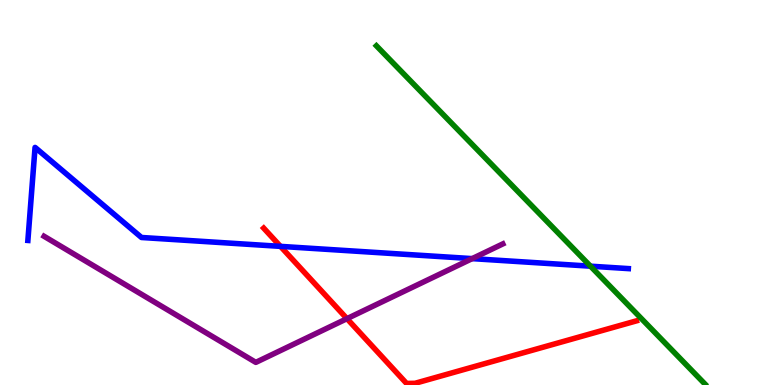[{'lines': ['blue', 'red'], 'intersections': [{'x': 3.62, 'y': 3.6}]}, {'lines': ['green', 'red'], 'intersections': []}, {'lines': ['purple', 'red'], 'intersections': [{'x': 4.48, 'y': 1.72}]}, {'lines': ['blue', 'green'], 'intersections': [{'x': 7.62, 'y': 3.09}]}, {'lines': ['blue', 'purple'], 'intersections': [{'x': 6.09, 'y': 3.28}]}, {'lines': ['green', 'purple'], 'intersections': []}]